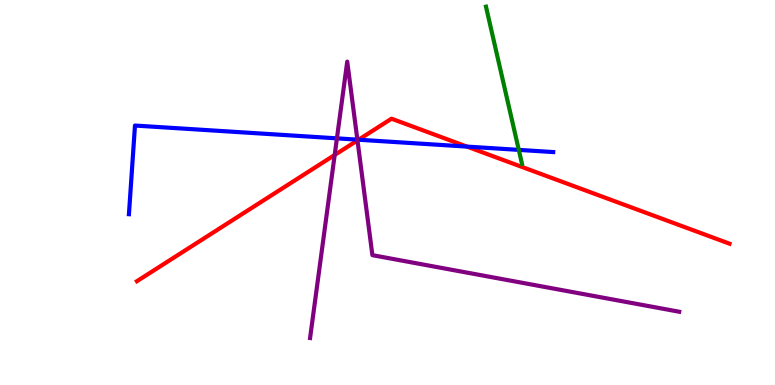[{'lines': ['blue', 'red'], 'intersections': [{'x': 4.63, 'y': 6.37}, {'x': 6.03, 'y': 6.19}]}, {'lines': ['green', 'red'], 'intersections': []}, {'lines': ['purple', 'red'], 'intersections': [{'x': 4.32, 'y': 5.97}, {'x': 4.61, 'y': 6.35}]}, {'lines': ['blue', 'green'], 'intersections': [{'x': 6.69, 'y': 6.11}]}, {'lines': ['blue', 'purple'], 'intersections': [{'x': 4.35, 'y': 6.41}, {'x': 4.61, 'y': 6.37}]}, {'lines': ['green', 'purple'], 'intersections': []}]